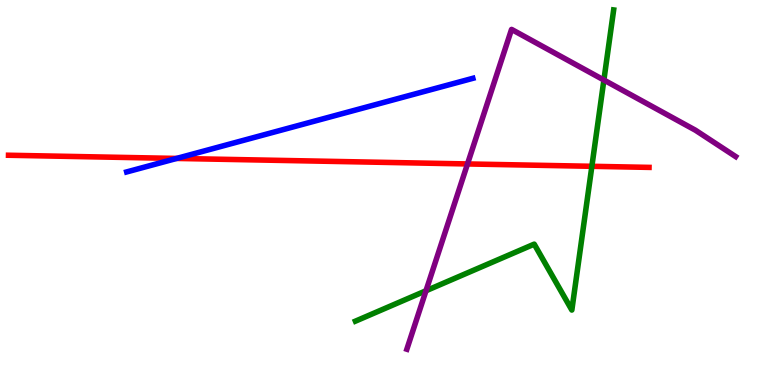[{'lines': ['blue', 'red'], 'intersections': [{'x': 2.28, 'y': 5.88}]}, {'lines': ['green', 'red'], 'intersections': [{'x': 7.64, 'y': 5.68}]}, {'lines': ['purple', 'red'], 'intersections': [{'x': 6.03, 'y': 5.74}]}, {'lines': ['blue', 'green'], 'intersections': []}, {'lines': ['blue', 'purple'], 'intersections': []}, {'lines': ['green', 'purple'], 'intersections': [{'x': 5.5, 'y': 2.45}, {'x': 7.79, 'y': 7.92}]}]